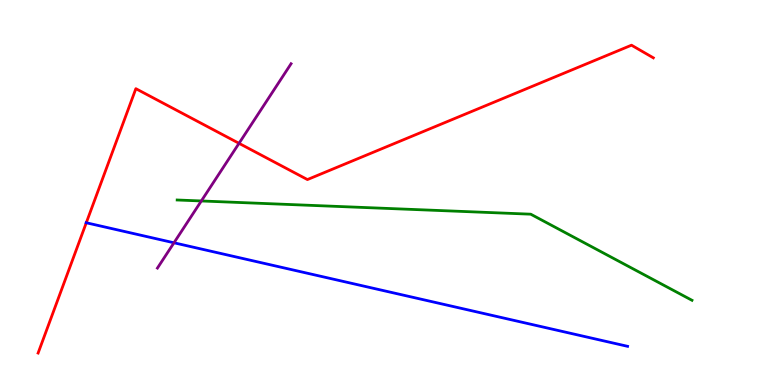[{'lines': ['blue', 'red'], 'intersections': [{'x': 1.11, 'y': 4.21}]}, {'lines': ['green', 'red'], 'intersections': []}, {'lines': ['purple', 'red'], 'intersections': [{'x': 3.08, 'y': 6.28}]}, {'lines': ['blue', 'green'], 'intersections': []}, {'lines': ['blue', 'purple'], 'intersections': [{'x': 2.24, 'y': 3.69}]}, {'lines': ['green', 'purple'], 'intersections': [{'x': 2.6, 'y': 4.78}]}]